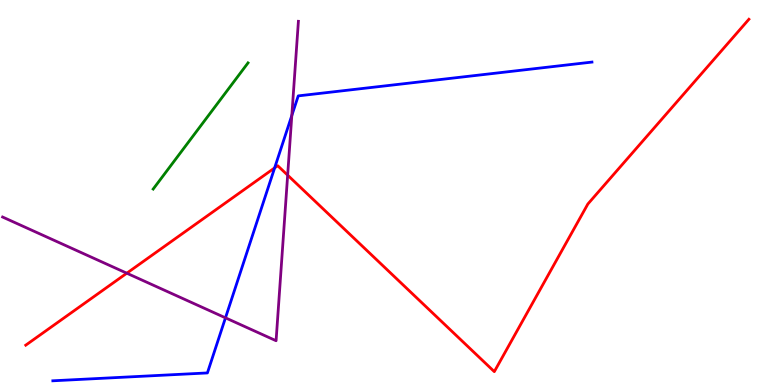[{'lines': ['blue', 'red'], 'intersections': [{'x': 3.54, 'y': 5.64}]}, {'lines': ['green', 'red'], 'intersections': []}, {'lines': ['purple', 'red'], 'intersections': [{'x': 1.64, 'y': 2.9}, {'x': 3.71, 'y': 5.45}]}, {'lines': ['blue', 'green'], 'intersections': []}, {'lines': ['blue', 'purple'], 'intersections': [{'x': 2.91, 'y': 1.74}, {'x': 3.77, 'y': 7.0}]}, {'lines': ['green', 'purple'], 'intersections': []}]